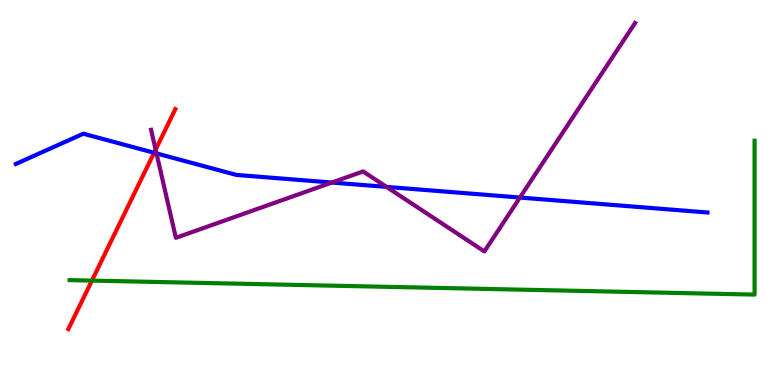[{'lines': ['blue', 'red'], 'intersections': [{'x': 1.99, 'y': 6.03}]}, {'lines': ['green', 'red'], 'intersections': [{'x': 1.19, 'y': 2.71}]}, {'lines': ['purple', 'red'], 'intersections': [{'x': 2.01, 'y': 6.11}]}, {'lines': ['blue', 'green'], 'intersections': []}, {'lines': ['blue', 'purple'], 'intersections': [{'x': 2.02, 'y': 6.02}, {'x': 4.28, 'y': 5.26}, {'x': 4.99, 'y': 5.15}, {'x': 6.71, 'y': 4.87}]}, {'lines': ['green', 'purple'], 'intersections': []}]